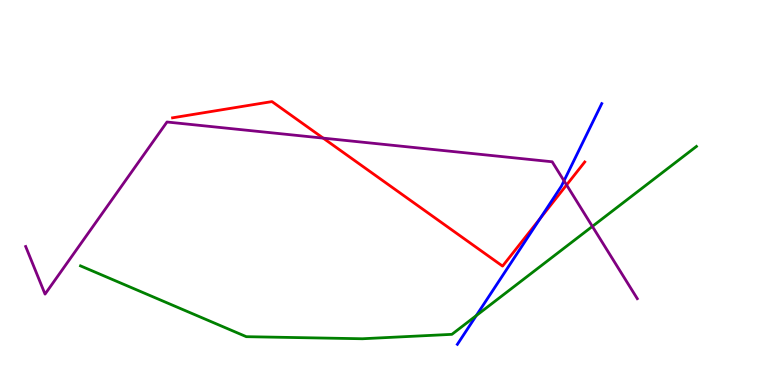[{'lines': ['blue', 'red'], 'intersections': [{'x': 6.97, 'y': 4.33}]}, {'lines': ['green', 'red'], 'intersections': []}, {'lines': ['purple', 'red'], 'intersections': [{'x': 4.17, 'y': 6.41}, {'x': 7.31, 'y': 5.2}]}, {'lines': ['blue', 'green'], 'intersections': [{'x': 6.15, 'y': 1.8}]}, {'lines': ['blue', 'purple'], 'intersections': [{'x': 7.28, 'y': 5.3}]}, {'lines': ['green', 'purple'], 'intersections': [{'x': 7.64, 'y': 4.12}]}]